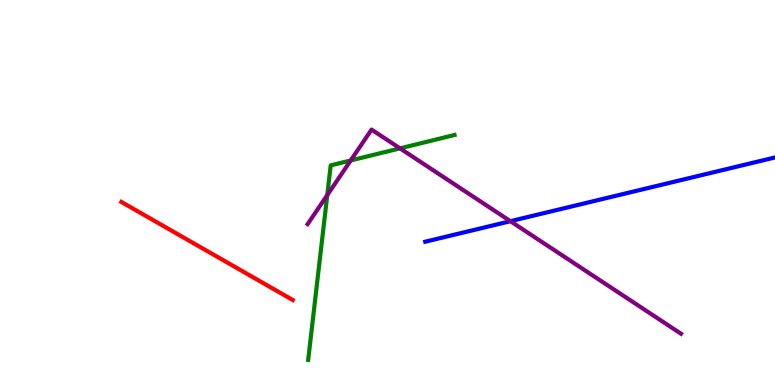[{'lines': ['blue', 'red'], 'intersections': []}, {'lines': ['green', 'red'], 'intersections': []}, {'lines': ['purple', 'red'], 'intersections': []}, {'lines': ['blue', 'green'], 'intersections': []}, {'lines': ['blue', 'purple'], 'intersections': [{'x': 6.59, 'y': 4.25}]}, {'lines': ['green', 'purple'], 'intersections': [{'x': 4.22, 'y': 4.93}, {'x': 4.52, 'y': 5.83}, {'x': 5.16, 'y': 6.15}]}]